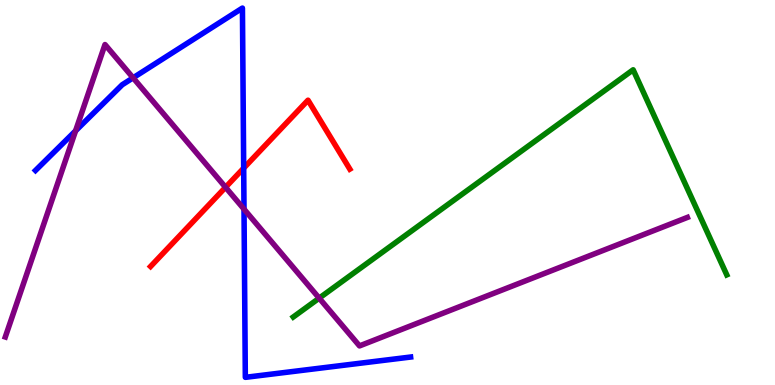[{'lines': ['blue', 'red'], 'intersections': [{'x': 3.14, 'y': 5.63}]}, {'lines': ['green', 'red'], 'intersections': []}, {'lines': ['purple', 'red'], 'intersections': [{'x': 2.91, 'y': 5.14}]}, {'lines': ['blue', 'green'], 'intersections': []}, {'lines': ['blue', 'purple'], 'intersections': [{'x': 0.975, 'y': 6.6}, {'x': 1.72, 'y': 7.98}, {'x': 3.15, 'y': 4.57}]}, {'lines': ['green', 'purple'], 'intersections': [{'x': 4.12, 'y': 2.26}]}]